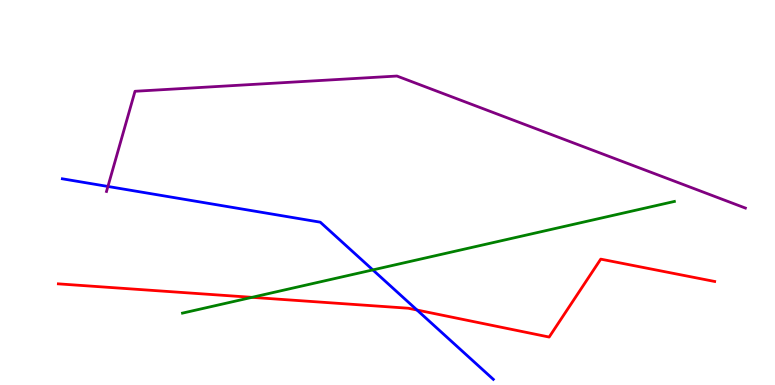[{'lines': ['blue', 'red'], 'intersections': [{'x': 5.38, 'y': 1.95}]}, {'lines': ['green', 'red'], 'intersections': [{'x': 3.25, 'y': 2.28}]}, {'lines': ['purple', 'red'], 'intersections': []}, {'lines': ['blue', 'green'], 'intersections': [{'x': 4.81, 'y': 2.99}]}, {'lines': ['blue', 'purple'], 'intersections': [{'x': 1.39, 'y': 5.16}]}, {'lines': ['green', 'purple'], 'intersections': []}]